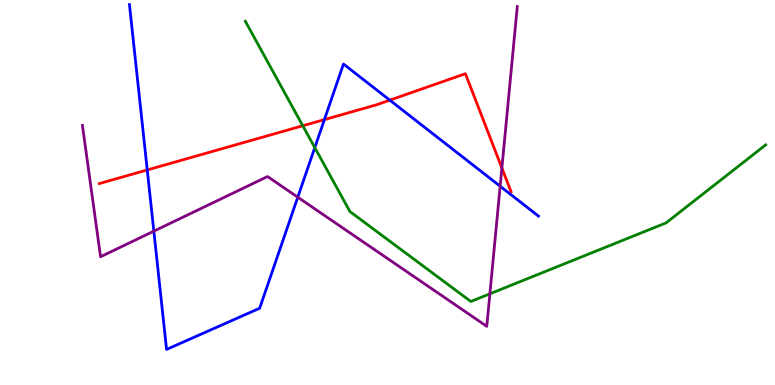[{'lines': ['blue', 'red'], 'intersections': [{'x': 1.9, 'y': 5.59}, {'x': 4.19, 'y': 6.89}, {'x': 5.03, 'y': 7.4}]}, {'lines': ['green', 'red'], 'intersections': [{'x': 3.91, 'y': 6.73}]}, {'lines': ['purple', 'red'], 'intersections': [{'x': 6.48, 'y': 5.64}]}, {'lines': ['blue', 'green'], 'intersections': [{'x': 4.06, 'y': 6.17}]}, {'lines': ['blue', 'purple'], 'intersections': [{'x': 1.98, 'y': 4.0}, {'x': 3.84, 'y': 4.88}, {'x': 6.45, 'y': 5.16}]}, {'lines': ['green', 'purple'], 'intersections': [{'x': 6.32, 'y': 2.37}]}]